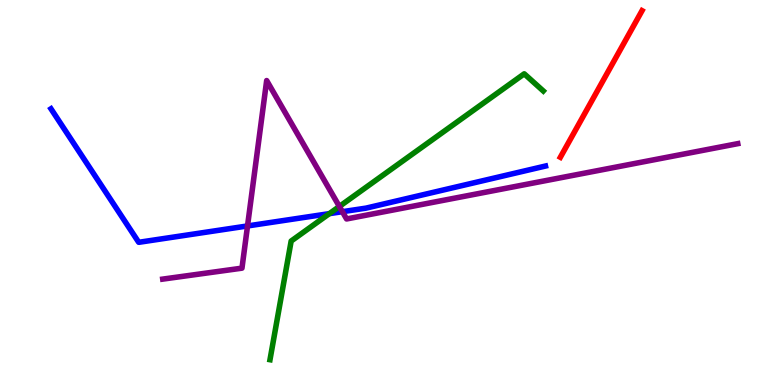[{'lines': ['blue', 'red'], 'intersections': []}, {'lines': ['green', 'red'], 'intersections': []}, {'lines': ['purple', 'red'], 'intersections': []}, {'lines': ['blue', 'green'], 'intersections': [{'x': 4.25, 'y': 4.45}]}, {'lines': ['blue', 'purple'], 'intersections': [{'x': 3.19, 'y': 4.13}, {'x': 4.42, 'y': 4.5}]}, {'lines': ['green', 'purple'], 'intersections': [{'x': 4.38, 'y': 4.64}]}]